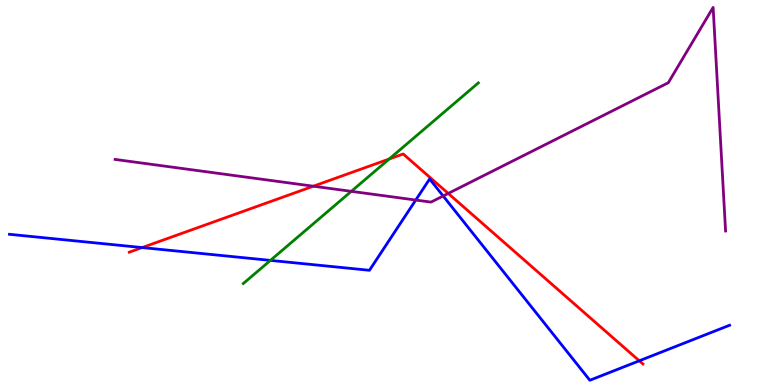[{'lines': ['blue', 'red'], 'intersections': [{'x': 1.83, 'y': 3.57}, {'x': 8.25, 'y': 0.628}]}, {'lines': ['green', 'red'], 'intersections': [{'x': 5.02, 'y': 5.87}]}, {'lines': ['purple', 'red'], 'intersections': [{'x': 4.04, 'y': 5.16}, {'x': 5.78, 'y': 4.98}]}, {'lines': ['blue', 'green'], 'intersections': [{'x': 3.49, 'y': 3.24}]}, {'lines': ['blue', 'purple'], 'intersections': [{'x': 5.36, 'y': 4.8}, {'x': 5.72, 'y': 4.91}]}, {'lines': ['green', 'purple'], 'intersections': [{'x': 4.53, 'y': 5.03}]}]